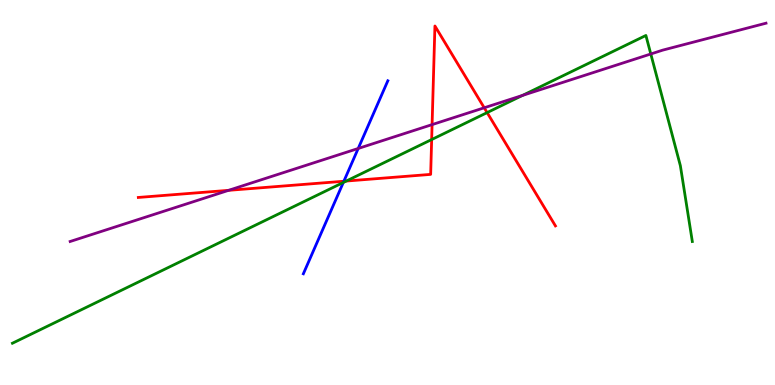[{'lines': ['blue', 'red'], 'intersections': [{'x': 4.44, 'y': 5.29}]}, {'lines': ['green', 'red'], 'intersections': [{'x': 4.47, 'y': 5.3}, {'x': 5.57, 'y': 6.38}, {'x': 6.29, 'y': 7.08}]}, {'lines': ['purple', 'red'], 'intersections': [{'x': 2.95, 'y': 5.06}, {'x': 5.58, 'y': 6.76}, {'x': 6.25, 'y': 7.2}]}, {'lines': ['blue', 'green'], 'intersections': [{'x': 4.43, 'y': 5.26}]}, {'lines': ['blue', 'purple'], 'intersections': [{'x': 4.62, 'y': 6.14}]}, {'lines': ['green', 'purple'], 'intersections': [{'x': 6.74, 'y': 7.52}, {'x': 8.4, 'y': 8.6}]}]